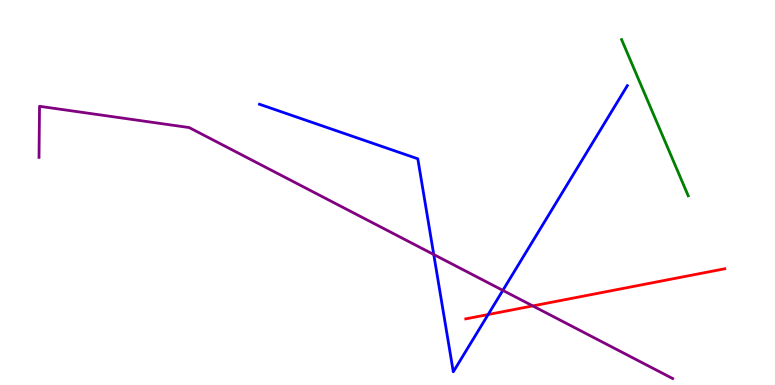[{'lines': ['blue', 'red'], 'intersections': [{'x': 6.3, 'y': 1.83}]}, {'lines': ['green', 'red'], 'intersections': []}, {'lines': ['purple', 'red'], 'intersections': [{'x': 6.87, 'y': 2.05}]}, {'lines': ['blue', 'green'], 'intersections': []}, {'lines': ['blue', 'purple'], 'intersections': [{'x': 5.6, 'y': 3.39}, {'x': 6.49, 'y': 2.46}]}, {'lines': ['green', 'purple'], 'intersections': []}]